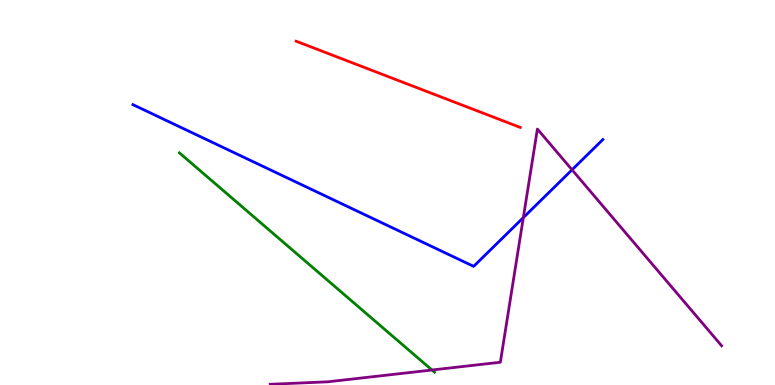[{'lines': ['blue', 'red'], 'intersections': []}, {'lines': ['green', 'red'], 'intersections': []}, {'lines': ['purple', 'red'], 'intersections': []}, {'lines': ['blue', 'green'], 'intersections': []}, {'lines': ['blue', 'purple'], 'intersections': [{'x': 6.75, 'y': 4.35}, {'x': 7.38, 'y': 5.59}]}, {'lines': ['green', 'purple'], 'intersections': [{'x': 5.57, 'y': 0.39}]}]